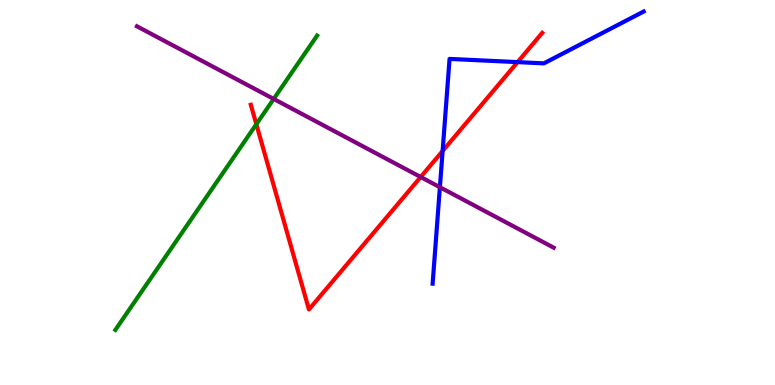[{'lines': ['blue', 'red'], 'intersections': [{'x': 5.71, 'y': 6.08}, {'x': 6.68, 'y': 8.39}]}, {'lines': ['green', 'red'], 'intersections': [{'x': 3.31, 'y': 6.77}]}, {'lines': ['purple', 'red'], 'intersections': [{'x': 5.43, 'y': 5.4}]}, {'lines': ['blue', 'green'], 'intersections': []}, {'lines': ['blue', 'purple'], 'intersections': [{'x': 5.68, 'y': 5.14}]}, {'lines': ['green', 'purple'], 'intersections': [{'x': 3.53, 'y': 7.43}]}]